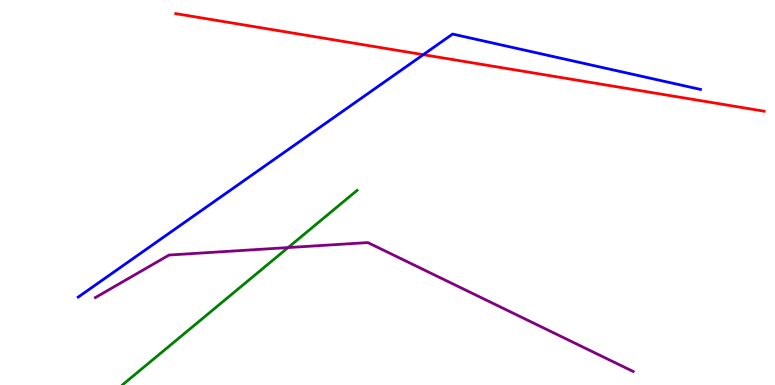[{'lines': ['blue', 'red'], 'intersections': [{'x': 5.46, 'y': 8.58}]}, {'lines': ['green', 'red'], 'intersections': []}, {'lines': ['purple', 'red'], 'intersections': []}, {'lines': ['blue', 'green'], 'intersections': []}, {'lines': ['blue', 'purple'], 'intersections': []}, {'lines': ['green', 'purple'], 'intersections': [{'x': 3.72, 'y': 3.57}]}]